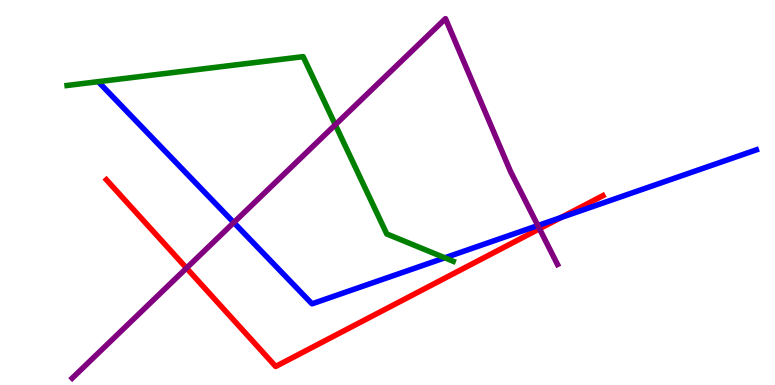[{'lines': ['blue', 'red'], 'intersections': [{'x': 7.24, 'y': 4.35}]}, {'lines': ['green', 'red'], 'intersections': []}, {'lines': ['purple', 'red'], 'intersections': [{'x': 2.41, 'y': 3.04}, {'x': 6.96, 'y': 4.06}]}, {'lines': ['blue', 'green'], 'intersections': [{'x': 5.74, 'y': 3.3}]}, {'lines': ['blue', 'purple'], 'intersections': [{'x': 3.02, 'y': 4.22}, {'x': 6.94, 'y': 4.14}]}, {'lines': ['green', 'purple'], 'intersections': [{'x': 4.33, 'y': 6.76}]}]